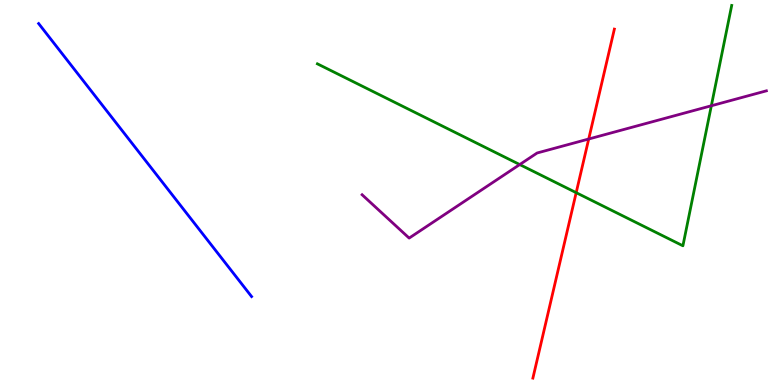[{'lines': ['blue', 'red'], 'intersections': []}, {'lines': ['green', 'red'], 'intersections': [{'x': 7.43, 'y': 5.0}]}, {'lines': ['purple', 'red'], 'intersections': [{'x': 7.6, 'y': 6.39}]}, {'lines': ['blue', 'green'], 'intersections': []}, {'lines': ['blue', 'purple'], 'intersections': []}, {'lines': ['green', 'purple'], 'intersections': [{'x': 6.71, 'y': 5.73}, {'x': 9.18, 'y': 7.25}]}]